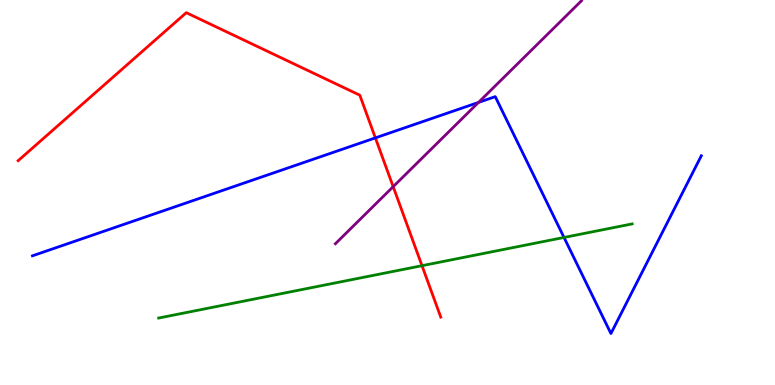[{'lines': ['blue', 'red'], 'intersections': [{'x': 4.84, 'y': 6.42}]}, {'lines': ['green', 'red'], 'intersections': [{'x': 5.45, 'y': 3.1}]}, {'lines': ['purple', 'red'], 'intersections': [{'x': 5.07, 'y': 5.15}]}, {'lines': ['blue', 'green'], 'intersections': [{'x': 7.28, 'y': 3.83}]}, {'lines': ['blue', 'purple'], 'intersections': [{'x': 6.17, 'y': 7.34}]}, {'lines': ['green', 'purple'], 'intersections': []}]